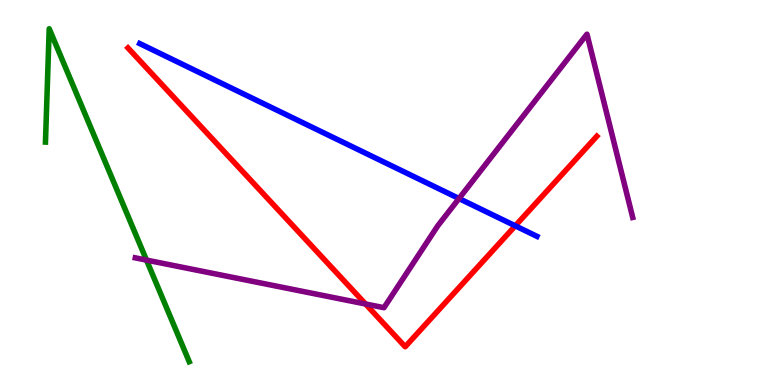[{'lines': ['blue', 'red'], 'intersections': [{'x': 6.65, 'y': 4.13}]}, {'lines': ['green', 'red'], 'intersections': []}, {'lines': ['purple', 'red'], 'intersections': [{'x': 4.72, 'y': 2.1}]}, {'lines': ['blue', 'green'], 'intersections': []}, {'lines': ['blue', 'purple'], 'intersections': [{'x': 5.92, 'y': 4.84}]}, {'lines': ['green', 'purple'], 'intersections': [{'x': 1.89, 'y': 3.24}]}]